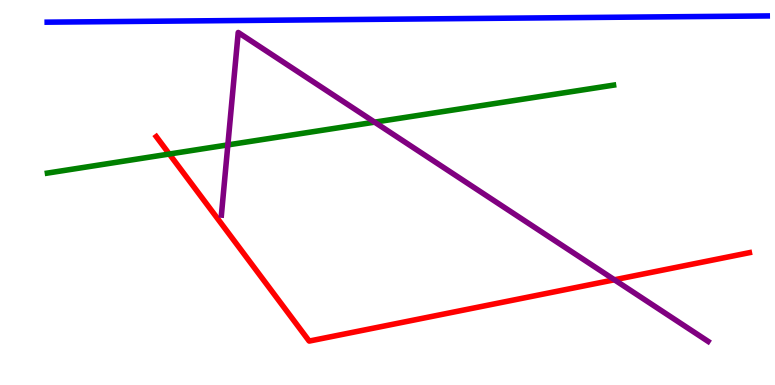[{'lines': ['blue', 'red'], 'intersections': []}, {'lines': ['green', 'red'], 'intersections': [{'x': 2.18, 'y': 6.0}]}, {'lines': ['purple', 'red'], 'intersections': [{'x': 7.93, 'y': 2.73}]}, {'lines': ['blue', 'green'], 'intersections': []}, {'lines': ['blue', 'purple'], 'intersections': []}, {'lines': ['green', 'purple'], 'intersections': [{'x': 2.94, 'y': 6.24}, {'x': 4.83, 'y': 6.83}]}]